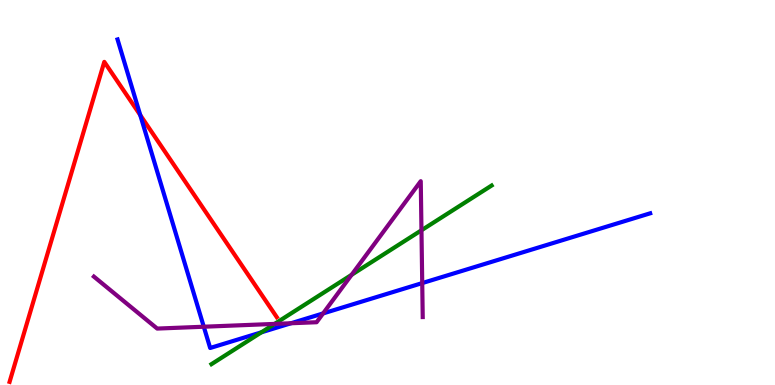[{'lines': ['blue', 'red'], 'intersections': [{'x': 1.81, 'y': 7.01}]}, {'lines': ['green', 'red'], 'intersections': []}, {'lines': ['purple', 'red'], 'intersections': []}, {'lines': ['blue', 'green'], 'intersections': [{'x': 3.37, 'y': 1.37}]}, {'lines': ['blue', 'purple'], 'intersections': [{'x': 2.63, 'y': 1.51}, {'x': 3.75, 'y': 1.6}, {'x': 4.17, 'y': 1.86}, {'x': 5.45, 'y': 2.65}]}, {'lines': ['green', 'purple'], 'intersections': [{'x': 3.54, 'y': 1.59}, {'x': 4.54, 'y': 2.86}, {'x': 5.44, 'y': 4.02}]}]